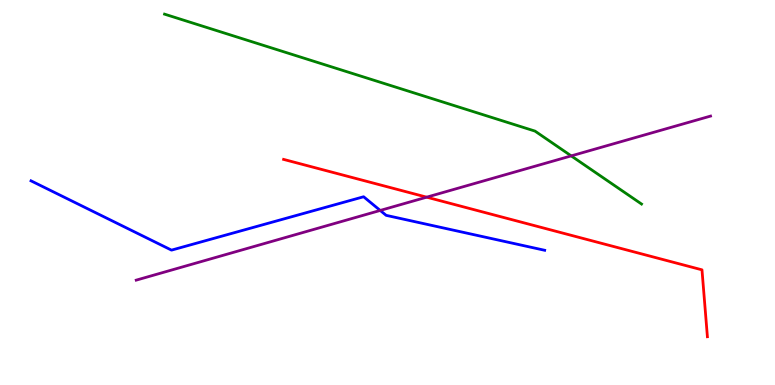[{'lines': ['blue', 'red'], 'intersections': []}, {'lines': ['green', 'red'], 'intersections': []}, {'lines': ['purple', 'red'], 'intersections': [{'x': 5.51, 'y': 4.88}]}, {'lines': ['blue', 'green'], 'intersections': []}, {'lines': ['blue', 'purple'], 'intersections': [{'x': 4.91, 'y': 4.53}]}, {'lines': ['green', 'purple'], 'intersections': [{'x': 7.37, 'y': 5.95}]}]